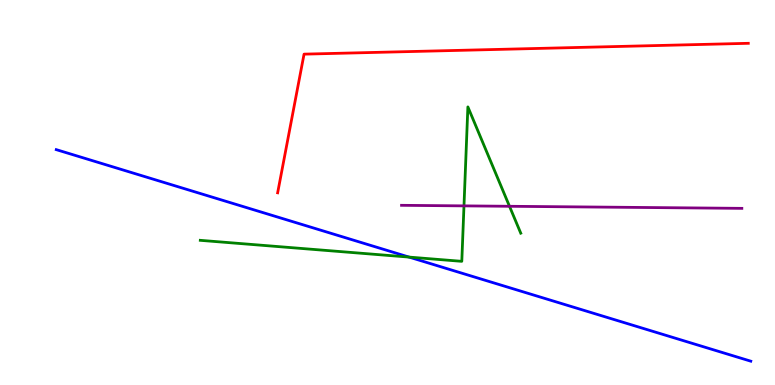[{'lines': ['blue', 'red'], 'intersections': []}, {'lines': ['green', 'red'], 'intersections': []}, {'lines': ['purple', 'red'], 'intersections': []}, {'lines': ['blue', 'green'], 'intersections': [{'x': 5.28, 'y': 3.32}]}, {'lines': ['blue', 'purple'], 'intersections': []}, {'lines': ['green', 'purple'], 'intersections': [{'x': 5.99, 'y': 4.65}, {'x': 6.57, 'y': 4.64}]}]